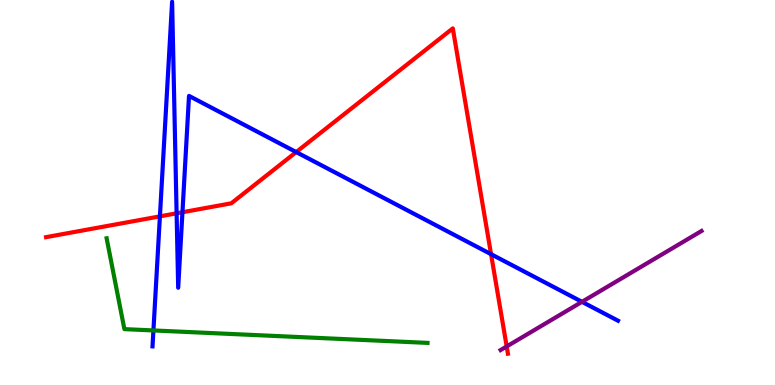[{'lines': ['blue', 'red'], 'intersections': [{'x': 2.06, 'y': 4.38}, {'x': 2.28, 'y': 4.46}, {'x': 2.35, 'y': 4.49}, {'x': 3.82, 'y': 6.05}, {'x': 6.34, 'y': 3.4}]}, {'lines': ['green', 'red'], 'intersections': []}, {'lines': ['purple', 'red'], 'intersections': [{'x': 6.54, 'y': 1.0}]}, {'lines': ['blue', 'green'], 'intersections': [{'x': 1.98, 'y': 1.42}]}, {'lines': ['blue', 'purple'], 'intersections': [{'x': 7.51, 'y': 2.16}]}, {'lines': ['green', 'purple'], 'intersections': []}]